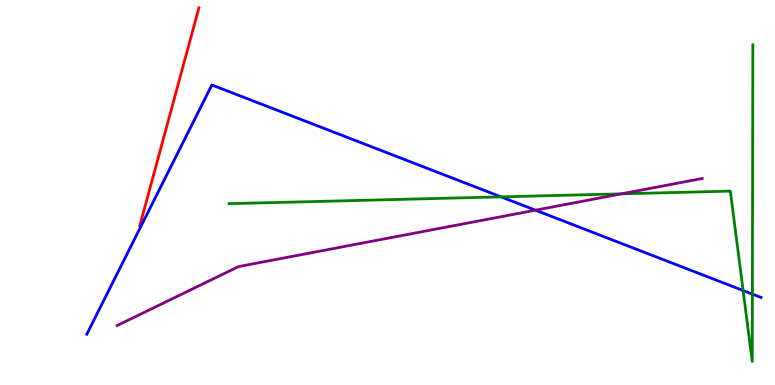[{'lines': ['blue', 'red'], 'intersections': []}, {'lines': ['green', 'red'], 'intersections': []}, {'lines': ['purple', 'red'], 'intersections': []}, {'lines': ['blue', 'green'], 'intersections': [{'x': 6.47, 'y': 4.89}, {'x': 9.59, 'y': 2.45}, {'x': 9.71, 'y': 2.36}]}, {'lines': ['blue', 'purple'], 'intersections': [{'x': 6.91, 'y': 4.54}]}, {'lines': ['green', 'purple'], 'intersections': [{'x': 8.02, 'y': 4.97}]}]